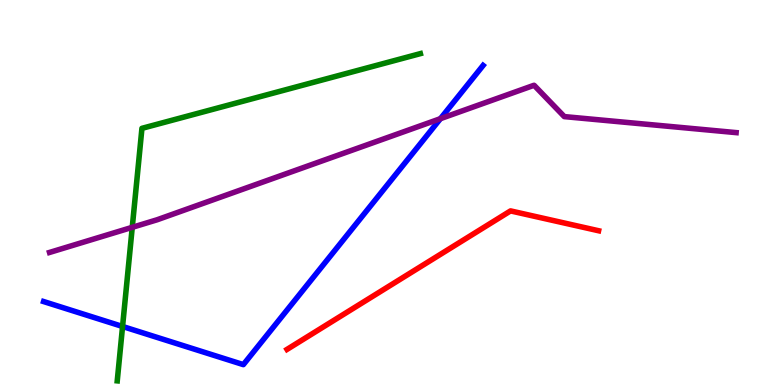[{'lines': ['blue', 'red'], 'intersections': []}, {'lines': ['green', 'red'], 'intersections': []}, {'lines': ['purple', 'red'], 'intersections': []}, {'lines': ['blue', 'green'], 'intersections': [{'x': 1.58, 'y': 1.52}]}, {'lines': ['blue', 'purple'], 'intersections': [{'x': 5.68, 'y': 6.92}]}, {'lines': ['green', 'purple'], 'intersections': [{'x': 1.71, 'y': 4.1}]}]